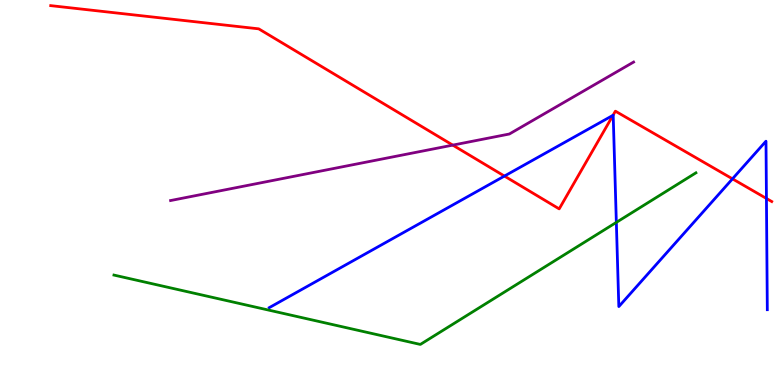[{'lines': ['blue', 'red'], 'intersections': [{'x': 6.51, 'y': 5.43}, {'x': 7.91, 'y': 7.0}, {'x': 9.45, 'y': 5.35}, {'x': 9.89, 'y': 4.84}]}, {'lines': ['green', 'red'], 'intersections': []}, {'lines': ['purple', 'red'], 'intersections': [{'x': 5.84, 'y': 6.23}]}, {'lines': ['blue', 'green'], 'intersections': [{'x': 7.95, 'y': 4.22}]}, {'lines': ['blue', 'purple'], 'intersections': []}, {'lines': ['green', 'purple'], 'intersections': []}]